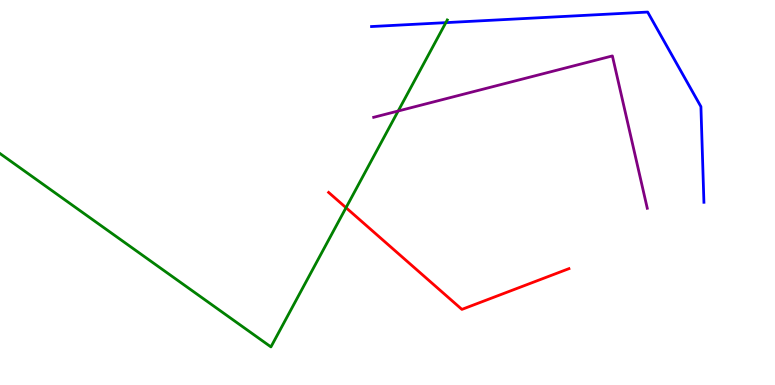[{'lines': ['blue', 'red'], 'intersections': []}, {'lines': ['green', 'red'], 'intersections': [{'x': 4.46, 'y': 4.61}]}, {'lines': ['purple', 'red'], 'intersections': []}, {'lines': ['blue', 'green'], 'intersections': [{'x': 5.75, 'y': 9.41}]}, {'lines': ['blue', 'purple'], 'intersections': []}, {'lines': ['green', 'purple'], 'intersections': [{'x': 5.14, 'y': 7.12}]}]